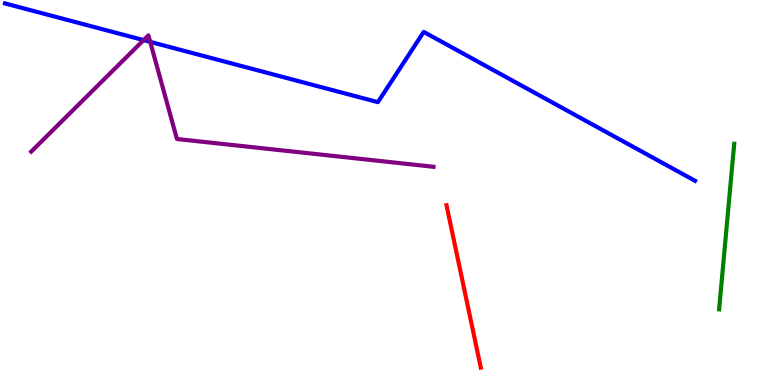[{'lines': ['blue', 'red'], 'intersections': []}, {'lines': ['green', 'red'], 'intersections': []}, {'lines': ['purple', 'red'], 'intersections': []}, {'lines': ['blue', 'green'], 'intersections': []}, {'lines': ['blue', 'purple'], 'intersections': [{'x': 1.85, 'y': 8.96}, {'x': 1.94, 'y': 8.91}]}, {'lines': ['green', 'purple'], 'intersections': []}]